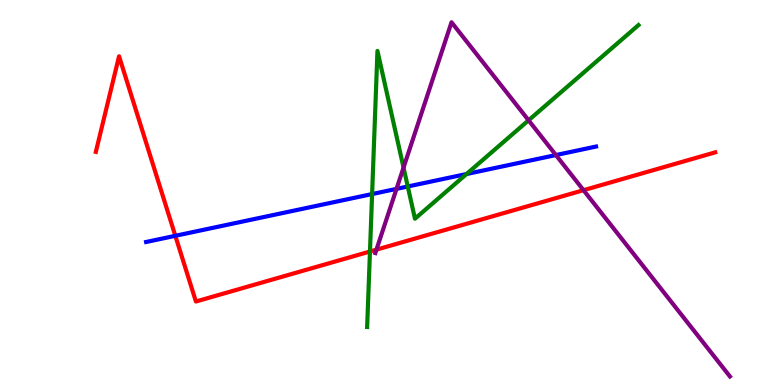[{'lines': ['blue', 'red'], 'intersections': [{'x': 2.26, 'y': 3.88}]}, {'lines': ['green', 'red'], 'intersections': [{'x': 4.77, 'y': 3.47}]}, {'lines': ['purple', 'red'], 'intersections': [{'x': 4.86, 'y': 3.52}, {'x': 7.53, 'y': 5.06}]}, {'lines': ['blue', 'green'], 'intersections': [{'x': 4.8, 'y': 4.96}, {'x': 5.26, 'y': 5.16}, {'x': 6.02, 'y': 5.48}]}, {'lines': ['blue', 'purple'], 'intersections': [{'x': 5.12, 'y': 5.09}, {'x': 7.17, 'y': 5.97}]}, {'lines': ['green', 'purple'], 'intersections': [{'x': 5.21, 'y': 5.65}, {'x': 6.82, 'y': 6.88}]}]